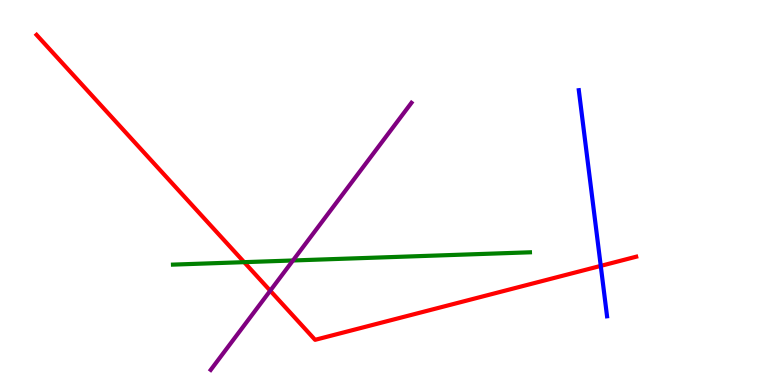[{'lines': ['blue', 'red'], 'intersections': [{'x': 7.75, 'y': 3.09}]}, {'lines': ['green', 'red'], 'intersections': [{'x': 3.15, 'y': 3.19}]}, {'lines': ['purple', 'red'], 'intersections': [{'x': 3.49, 'y': 2.45}]}, {'lines': ['blue', 'green'], 'intersections': []}, {'lines': ['blue', 'purple'], 'intersections': []}, {'lines': ['green', 'purple'], 'intersections': [{'x': 3.78, 'y': 3.23}]}]